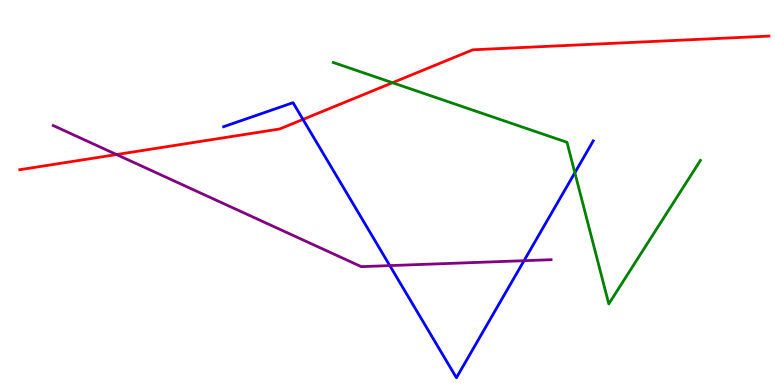[{'lines': ['blue', 'red'], 'intersections': [{'x': 3.91, 'y': 6.9}]}, {'lines': ['green', 'red'], 'intersections': [{'x': 5.06, 'y': 7.85}]}, {'lines': ['purple', 'red'], 'intersections': [{'x': 1.5, 'y': 5.99}]}, {'lines': ['blue', 'green'], 'intersections': [{'x': 7.42, 'y': 5.51}]}, {'lines': ['blue', 'purple'], 'intersections': [{'x': 5.03, 'y': 3.1}, {'x': 6.76, 'y': 3.23}]}, {'lines': ['green', 'purple'], 'intersections': []}]